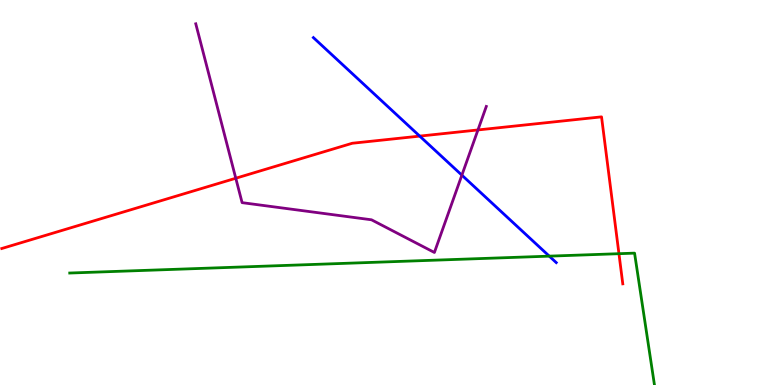[{'lines': ['blue', 'red'], 'intersections': [{'x': 5.42, 'y': 6.46}]}, {'lines': ['green', 'red'], 'intersections': [{'x': 7.99, 'y': 3.41}]}, {'lines': ['purple', 'red'], 'intersections': [{'x': 3.04, 'y': 5.37}, {'x': 6.17, 'y': 6.62}]}, {'lines': ['blue', 'green'], 'intersections': [{'x': 7.09, 'y': 3.35}]}, {'lines': ['blue', 'purple'], 'intersections': [{'x': 5.96, 'y': 5.45}]}, {'lines': ['green', 'purple'], 'intersections': []}]